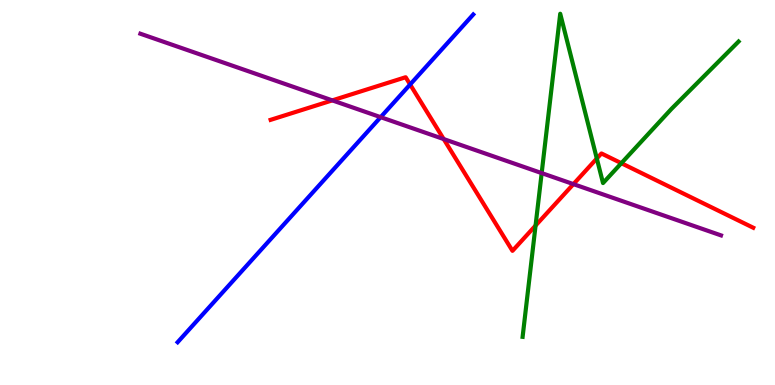[{'lines': ['blue', 'red'], 'intersections': [{'x': 5.29, 'y': 7.81}]}, {'lines': ['green', 'red'], 'intersections': [{'x': 6.91, 'y': 4.14}, {'x': 7.7, 'y': 5.88}, {'x': 8.02, 'y': 5.76}]}, {'lines': ['purple', 'red'], 'intersections': [{'x': 4.29, 'y': 7.39}, {'x': 5.73, 'y': 6.39}, {'x': 7.4, 'y': 5.22}]}, {'lines': ['blue', 'green'], 'intersections': []}, {'lines': ['blue', 'purple'], 'intersections': [{'x': 4.91, 'y': 6.96}]}, {'lines': ['green', 'purple'], 'intersections': [{'x': 6.99, 'y': 5.5}]}]